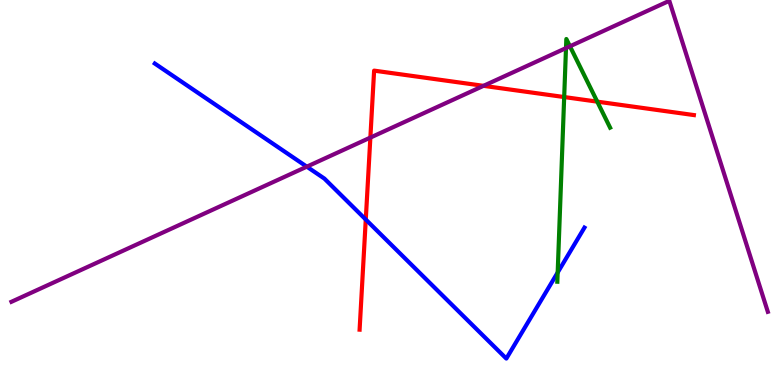[{'lines': ['blue', 'red'], 'intersections': [{'x': 4.72, 'y': 4.3}]}, {'lines': ['green', 'red'], 'intersections': [{'x': 7.28, 'y': 7.48}, {'x': 7.71, 'y': 7.36}]}, {'lines': ['purple', 'red'], 'intersections': [{'x': 4.78, 'y': 6.43}, {'x': 6.24, 'y': 7.77}]}, {'lines': ['blue', 'green'], 'intersections': [{'x': 7.2, 'y': 2.92}]}, {'lines': ['blue', 'purple'], 'intersections': [{'x': 3.96, 'y': 5.67}]}, {'lines': ['green', 'purple'], 'intersections': [{'x': 7.3, 'y': 8.75}, {'x': 7.35, 'y': 8.8}]}]